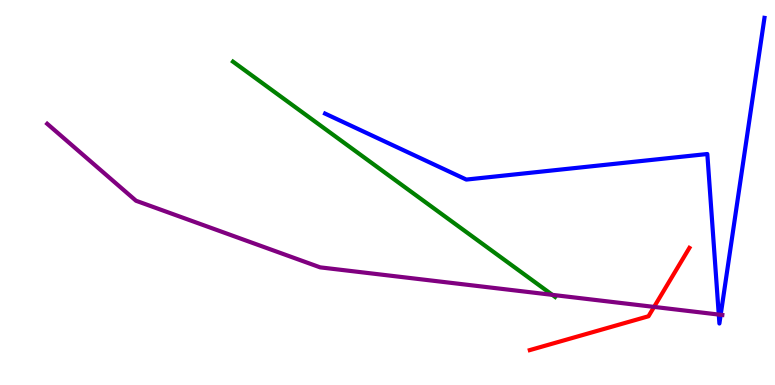[{'lines': ['blue', 'red'], 'intersections': []}, {'lines': ['green', 'red'], 'intersections': []}, {'lines': ['purple', 'red'], 'intersections': [{'x': 8.44, 'y': 2.03}]}, {'lines': ['blue', 'green'], 'intersections': []}, {'lines': ['blue', 'purple'], 'intersections': [{'x': 9.27, 'y': 1.83}, {'x': 9.3, 'y': 1.82}]}, {'lines': ['green', 'purple'], 'intersections': [{'x': 7.13, 'y': 2.34}]}]